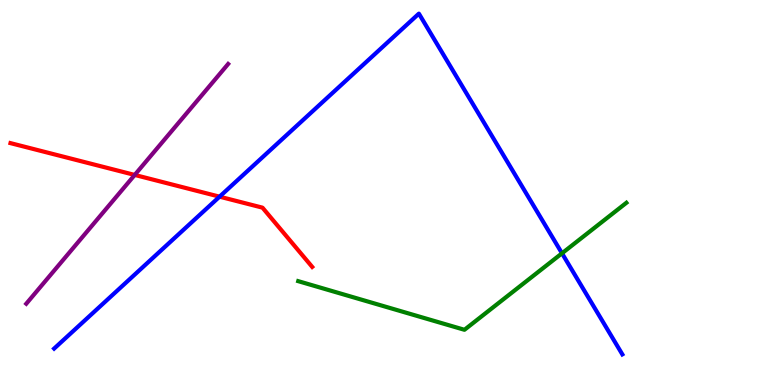[{'lines': ['blue', 'red'], 'intersections': [{'x': 2.83, 'y': 4.89}]}, {'lines': ['green', 'red'], 'intersections': []}, {'lines': ['purple', 'red'], 'intersections': [{'x': 1.74, 'y': 5.46}]}, {'lines': ['blue', 'green'], 'intersections': [{'x': 7.25, 'y': 3.42}]}, {'lines': ['blue', 'purple'], 'intersections': []}, {'lines': ['green', 'purple'], 'intersections': []}]